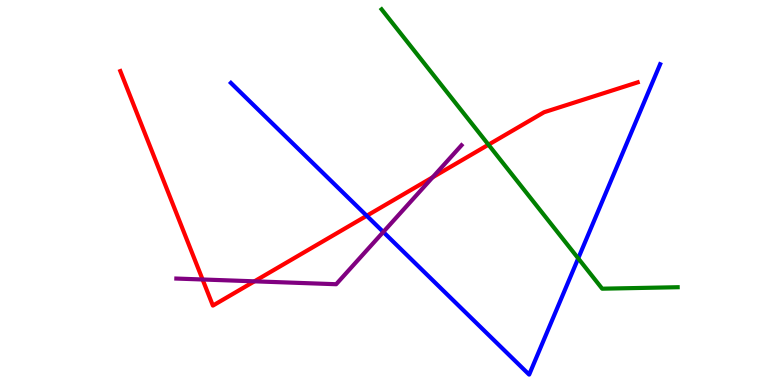[{'lines': ['blue', 'red'], 'intersections': [{'x': 4.73, 'y': 4.4}]}, {'lines': ['green', 'red'], 'intersections': [{'x': 6.3, 'y': 6.24}]}, {'lines': ['purple', 'red'], 'intersections': [{'x': 2.61, 'y': 2.74}, {'x': 3.28, 'y': 2.69}, {'x': 5.58, 'y': 5.39}]}, {'lines': ['blue', 'green'], 'intersections': [{'x': 7.46, 'y': 3.29}]}, {'lines': ['blue', 'purple'], 'intersections': [{'x': 4.95, 'y': 3.97}]}, {'lines': ['green', 'purple'], 'intersections': []}]